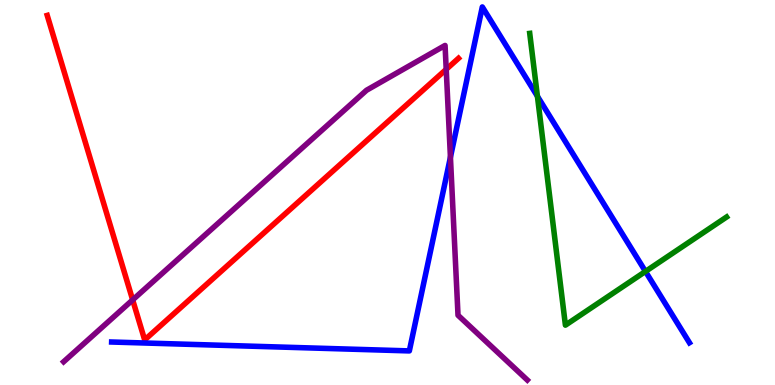[{'lines': ['blue', 'red'], 'intersections': []}, {'lines': ['green', 'red'], 'intersections': []}, {'lines': ['purple', 'red'], 'intersections': [{'x': 1.71, 'y': 2.21}, {'x': 5.76, 'y': 8.2}]}, {'lines': ['blue', 'green'], 'intersections': [{'x': 6.93, 'y': 7.5}, {'x': 8.33, 'y': 2.95}]}, {'lines': ['blue', 'purple'], 'intersections': [{'x': 5.81, 'y': 5.92}]}, {'lines': ['green', 'purple'], 'intersections': []}]